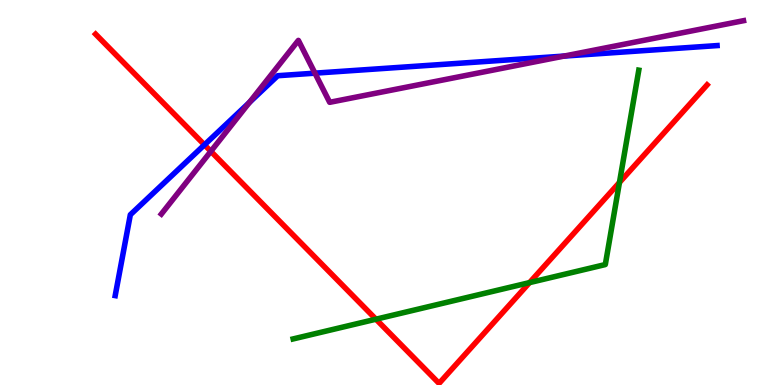[{'lines': ['blue', 'red'], 'intersections': [{'x': 2.64, 'y': 6.24}]}, {'lines': ['green', 'red'], 'intersections': [{'x': 4.85, 'y': 1.71}, {'x': 6.83, 'y': 2.66}, {'x': 7.99, 'y': 5.26}]}, {'lines': ['purple', 'red'], 'intersections': [{'x': 2.72, 'y': 6.07}]}, {'lines': ['blue', 'green'], 'intersections': []}, {'lines': ['blue', 'purple'], 'intersections': [{'x': 3.22, 'y': 7.34}, {'x': 4.06, 'y': 8.1}, {'x': 7.28, 'y': 8.54}]}, {'lines': ['green', 'purple'], 'intersections': []}]